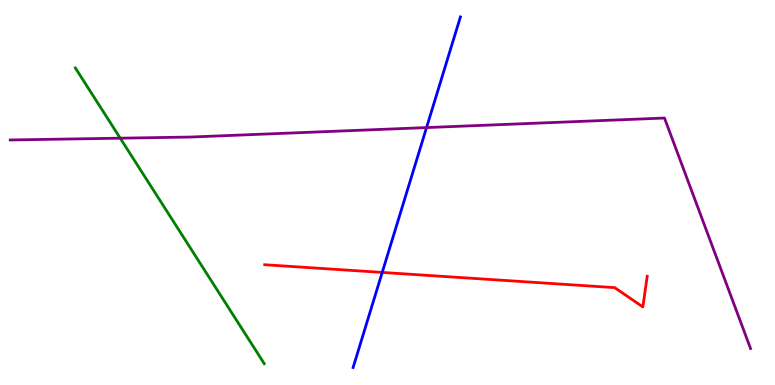[{'lines': ['blue', 'red'], 'intersections': [{'x': 4.93, 'y': 2.92}]}, {'lines': ['green', 'red'], 'intersections': []}, {'lines': ['purple', 'red'], 'intersections': []}, {'lines': ['blue', 'green'], 'intersections': []}, {'lines': ['blue', 'purple'], 'intersections': [{'x': 5.5, 'y': 6.69}]}, {'lines': ['green', 'purple'], 'intersections': [{'x': 1.55, 'y': 6.41}]}]